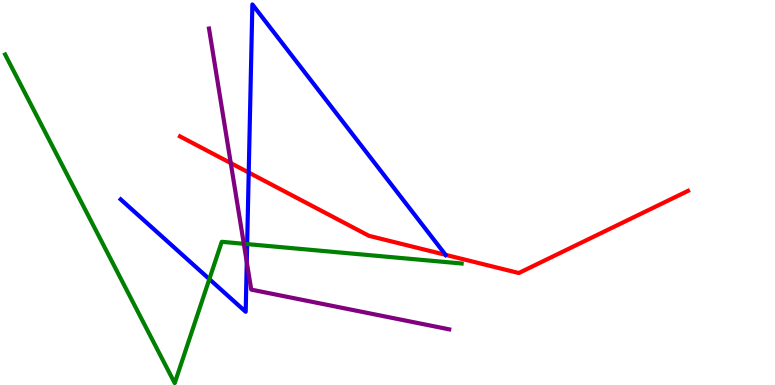[{'lines': ['blue', 'red'], 'intersections': [{'x': 3.21, 'y': 5.52}, {'x': 5.75, 'y': 3.38}]}, {'lines': ['green', 'red'], 'intersections': []}, {'lines': ['purple', 'red'], 'intersections': [{'x': 2.98, 'y': 5.76}]}, {'lines': ['blue', 'green'], 'intersections': [{'x': 2.7, 'y': 2.75}, {'x': 3.19, 'y': 3.66}]}, {'lines': ['blue', 'purple'], 'intersections': [{'x': 3.18, 'y': 3.19}]}, {'lines': ['green', 'purple'], 'intersections': [{'x': 3.15, 'y': 3.67}]}]